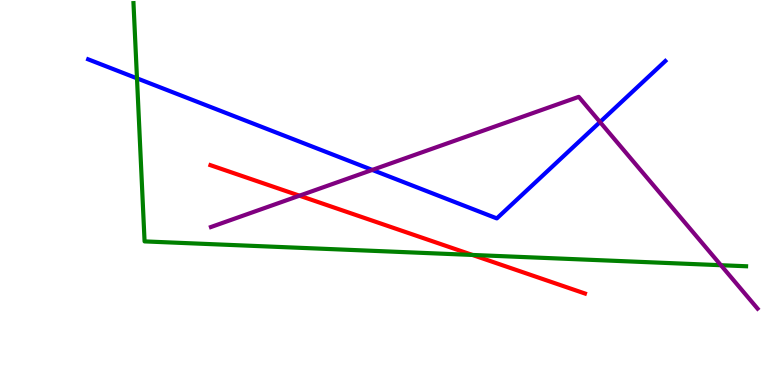[{'lines': ['blue', 'red'], 'intersections': []}, {'lines': ['green', 'red'], 'intersections': [{'x': 6.1, 'y': 3.38}]}, {'lines': ['purple', 'red'], 'intersections': [{'x': 3.86, 'y': 4.92}]}, {'lines': ['blue', 'green'], 'intersections': [{'x': 1.77, 'y': 7.97}]}, {'lines': ['blue', 'purple'], 'intersections': [{'x': 4.8, 'y': 5.59}, {'x': 7.74, 'y': 6.83}]}, {'lines': ['green', 'purple'], 'intersections': [{'x': 9.3, 'y': 3.11}]}]